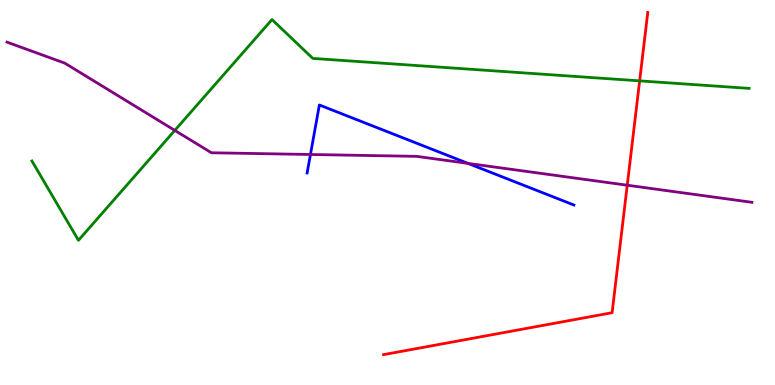[{'lines': ['blue', 'red'], 'intersections': []}, {'lines': ['green', 'red'], 'intersections': [{'x': 8.25, 'y': 7.9}]}, {'lines': ['purple', 'red'], 'intersections': [{'x': 8.09, 'y': 5.19}]}, {'lines': ['blue', 'green'], 'intersections': []}, {'lines': ['blue', 'purple'], 'intersections': [{'x': 4.01, 'y': 5.99}, {'x': 6.04, 'y': 5.76}]}, {'lines': ['green', 'purple'], 'intersections': [{'x': 2.26, 'y': 6.61}]}]